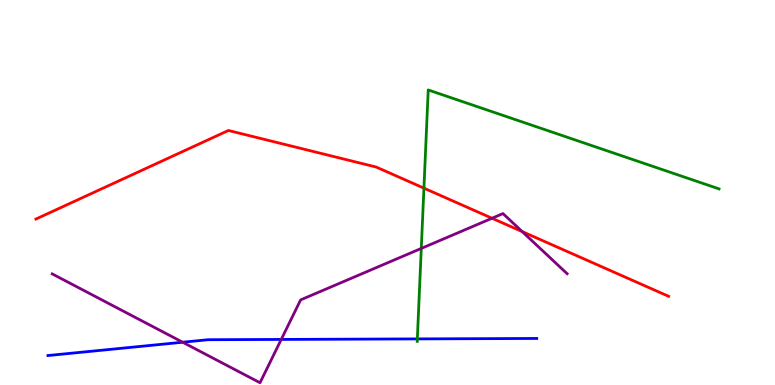[{'lines': ['blue', 'red'], 'intersections': []}, {'lines': ['green', 'red'], 'intersections': [{'x': 5.47, 'y': 5.11}]}, {'lines': ['purple', 'red'], 'intersections': [{'x': 6.35, 'y': 4.33}, {'x': 6.74, 'y': 3.98}]}, {'lines': ['blue', 'green'], 'intersections': [{'x': 5.38, 'y': 1.2}]}, {'lines': ['blue', 'purple'], 'intersections': [{'x': 2.36, 'y': 1.11}, {'x': 3.63, 'y': 1.18}]}, {'lines': ['green', 'purple'], 'intersections': [{'x': 5.44, 'y': 3.55}]}]